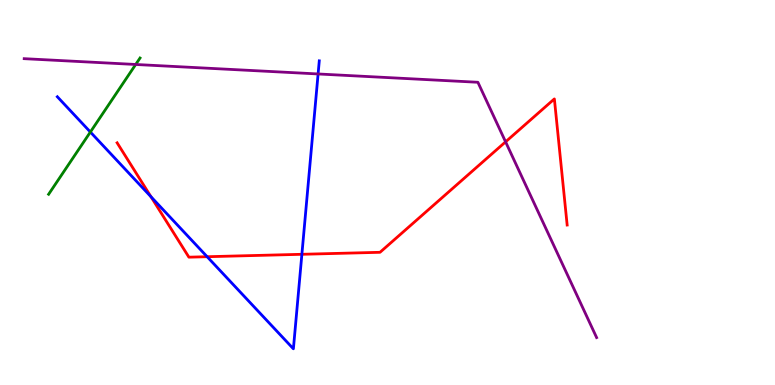[{'lines': ['blue', 'red'], 'intersections': [{'x': 1.95, 'y': 4.89}, {'x': 2.67, 'y': 3.33}, {'x': 3.9, 'y': 3.39}]}, {'lines': ['green', 'red'], 'intersections': []}, {'lines': ['purple', 'red'], 'intersections': [{'x': 6.52, 'y': 6.32}]}, {'lines': ['blue', 'green'], 'intersections': [{'x': 1.17, 'y': 6.57}]}, {'lines': ['blue', 'purple'], 'intersections': [{'x': 4.1, 'y': 8.08}]}, {'lines': ['green', 'purple'], 'intersections': [{'x': 1.75, 'y': 8.33}]}]